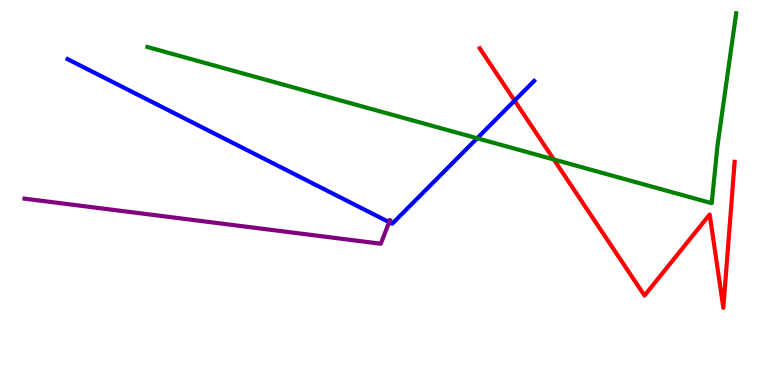[{'lines': ['blue', 'red'], 'intersections': [{'x': 6.64, 'y': 7.39}]}, {'lines': ['green', 'red'], 'intersections': [{'x': 7.15, 'y': 5.86}]}, {'lines': ['purple', 'red'], 'intersections': []}, {'lines': ['blue', 'green'], 'intersections': [{'x': 6.16, 'y': 6.41}]}, {'lines': ['blue', 'purple'], 'intersections': [{'x': 5.02, 'y': 4.23}]}, {'lines': ['green', 'purple'], 'intersections': []}]